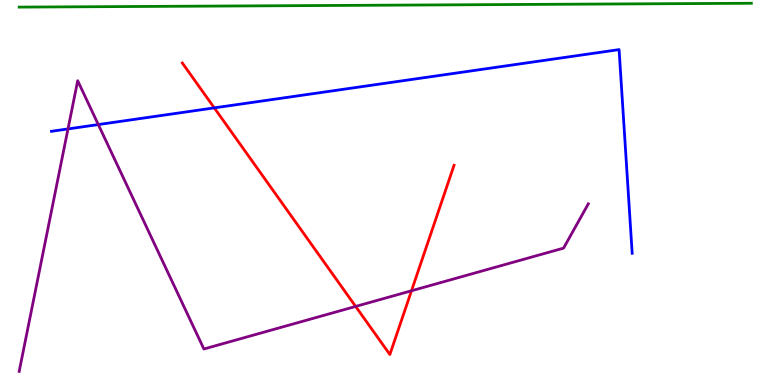[{'lines': ['blue', 'red'], 'intersections': [{'x': 2.76, 'y': 7.2}]}, {'lines': ['green', 'red'], 'intersections': []}, {'lines': ['purple', 'red'], 'intersections': [{'x': 4.59, 'y': 2.04}, {'x': 5.31, 'y': 2.45}]}, {'lines': ['blue', 'green'], 'intersections': []}, {'lines': ['blue', 'purple'], 'intersections': [{'x': 0.877, 'y': 6.65}, {'x': 1.27, 'y': 6.76}]}, {'lines': ['green', 'purple'], 'intersections': []}]